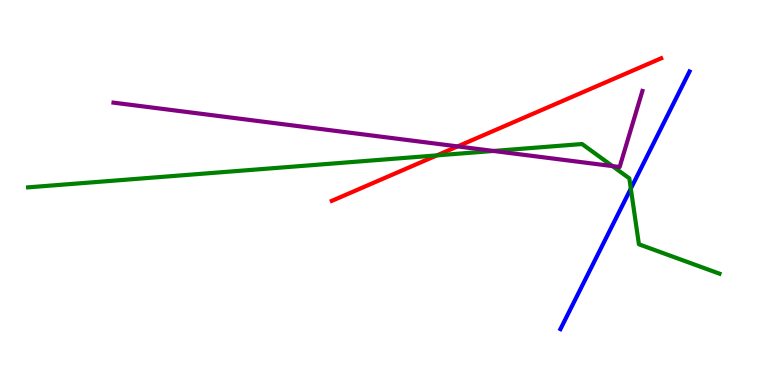[{'lines': ['blue', 'red'], 'intersections': []}, {'lines': ['green', 'red'], 'intersections': [{'x': 5.64, 'y': 5.96}]}, {'lines': ['purple', 'red'], 'intersections': [{'x': 5.91, 'y': 6.2}]}, {'lines': ['blue', 'green'], 'intersections': [{'x': 8.14, 'y': 5.1}]}, {'lines': ['blue', 'purple'], 'intersections': []}, {'lines': ['green', 'purple'], 'intersections': [{'x': 6.37, 'y': 6.08}, {'x': 7.9, 'y': 5.69}]}]